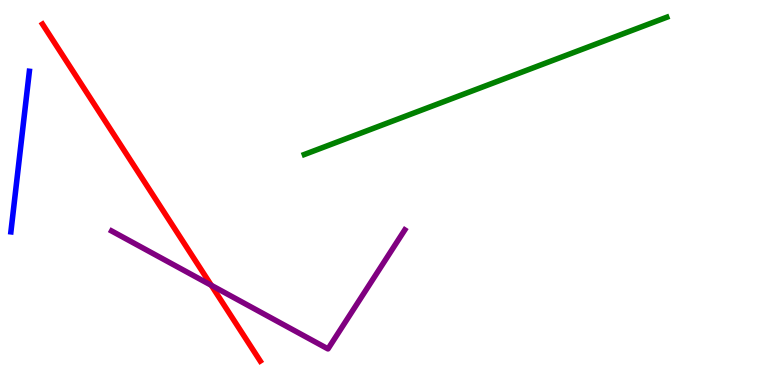[{'lines': ['blue', 'red'], 'intersections': []}, {'lines': ['green', 'red'], 'intersections': []}, {'lines': ['purple', 'red'], 'intersections': [{'x': 2.73, 'y': 2.59}]}, {'lines': ['blue', 'green'], 'intersections': []}, {'lines': ['blue', 'purple'], 'intersections': []}, {'lines': ['green', 'purple'], 'intersections': []}]